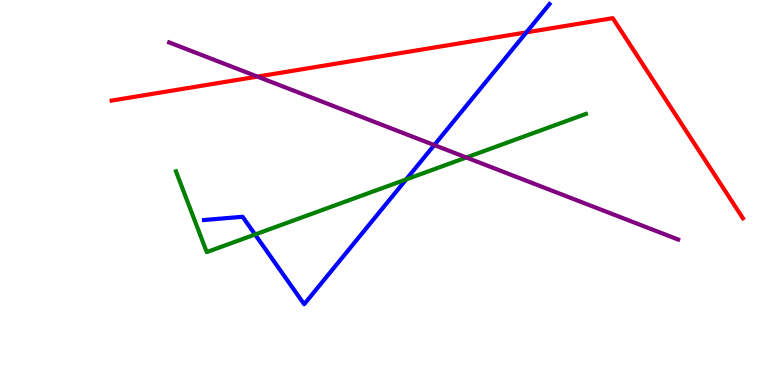[{'lines': ['blue', 'red'], 'intersections': [{'x': 6.79, 'y': 9.16}]}, {'lines': ['green', 'red'], 'intersections': []}, {'lines': ['purple', 'red'], 'intersections': [{'x': 3.32, 'y': 8.01}]}, {'lines': ['blue', 'green'], 'intersections': [{'x': 3.29, 'y': 3.91}, {'x': 5.24, 'y': 5.34}]}, {'lines': ['blue', 'purple'], 'intersections': [{'x': 5.6, 'y': 6.23}]}, {'lines': ['green', 'purple'], 'intersections': [{'x': 6.02, 'y': 5.91}]}]